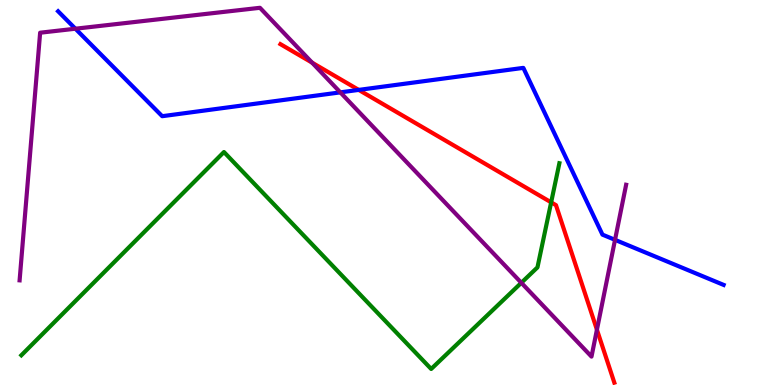[{'lines': ['blue', 'red'], 'intersections': [{'x': 4.63, 'y': 7.66}]}, {'lines': ['green', 'red'], 'intersections': [{'x': 7.11, 'y': 4.74}]}, {'lines': ['purple', 'red'], 'intersections': [{'x': 4.03, 'y': 8.37}, {'x': 7.7, 'y': 1.44}]}, {'lines': ['blue', 'green'], 'intersections': []}, {'lines': ['blue', 'purple'], 'intersections': [{'x': 0.973, 'y': 9.25}, {'x': 4.39, 'y': 7.6}, {'x': 7.94, 'y': 3.77}]}, {'lines': ['green', 'purple'], 'intersections': [{'x': 6.73, 'y': 2.65}]}]